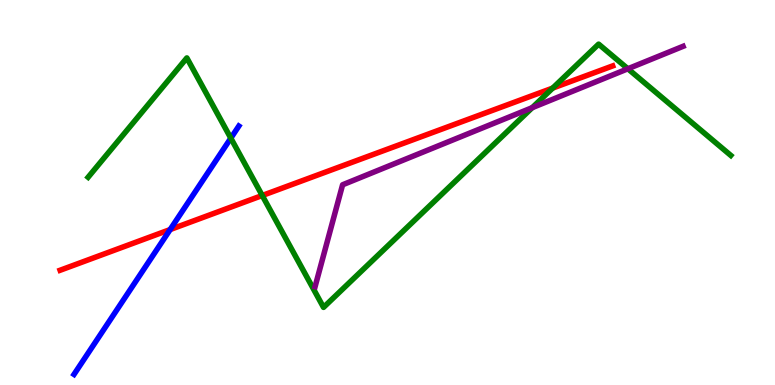[{'lines': ['blue', 'red'], 'intersections': [{'x': 2.2, 'y': 4.04}]}, {'lines': ['green', 'red'], 'intersections': [{'x': 3.38, 'y': 4.92}, {'x': 7.13, 'y': 7.71}]}, {'lines': ['purple', 'red'], 'intersections': []}, {'lines': ['blue', 'green'], 'intersections': [{'x': 2.98, 'y': 6.41}]}, {'lines': ['blue', 'purple'], 'intersections': []}, {'lines': ['green', 'purple'], 'intersections': [{'x': 6.87, 'y': 7.2}, {'x': 8.1, 'y': 8.21}]}]